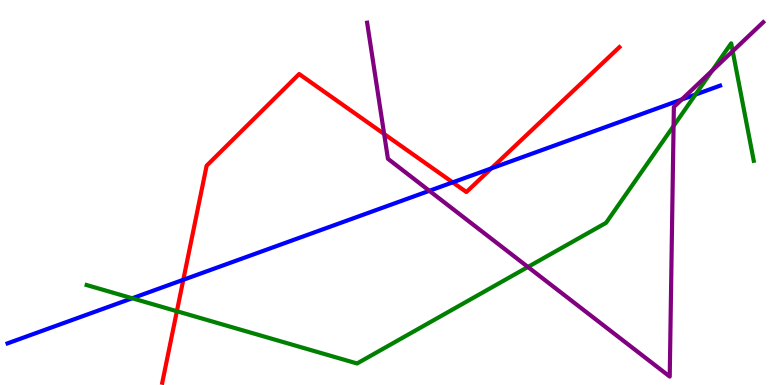[{'lines': ['blue', 'red'], 'intersections': [{'x': 2.37, 'y': 2.73}, {'x': 5.84, 'y': 5.26}, {'x': 6.34, 'y': 5.63}]}, {'lines': ['green', 'red'], 'intersections': [{'x': 2.28, 'y': 1.92}]}, {'lines': ['purple', 'red'], 'intersections': [{'x': 4.96, 'y': 6.52}]}, {'lines': ['blue', 'green'], 'intersections': [{'x': 1.71, 'y': 2.25}, {'x': 8.97, 'y': 7.54}]}, {'lines': ['blue', 'purple'], 'intersections': [{'x': 5.54, 'y': 5.04}, {'x': 8.8, 'y': 7.41}]}, {'lines': ['green', 'purple'], 'intersections': [{'x': 6.81, 'y': 3.07}, {'x': 8.69, 'y': 6.73}, {'x': 9.19, 'y': 8.16}, {'x': 9.45, 'y': 8.67}]}]